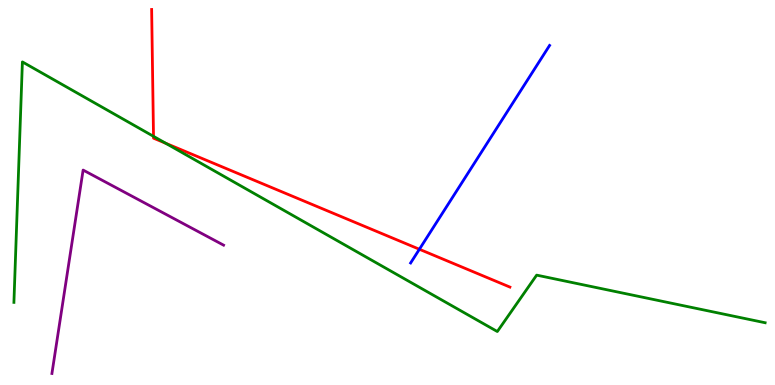[{'lines': ['blue', 'red'], 'intersections': [{'x': 5.41, 'y': 3.53}]}, {'lines': ['green', 'red'], 'intersections': [{'x': 1.98, 'y': 6.46}, {'x': 2.14, 'y': 6.28}]}, {'lines': ['purple', 'red'], 'intersections': []}, {'lines': ['blue', 'green'], 'intersections': []}, {'lines': ['blue', 'purple'], 'intersections': []}, {'lines': ['green', 'purple'], 'intersections': []}]